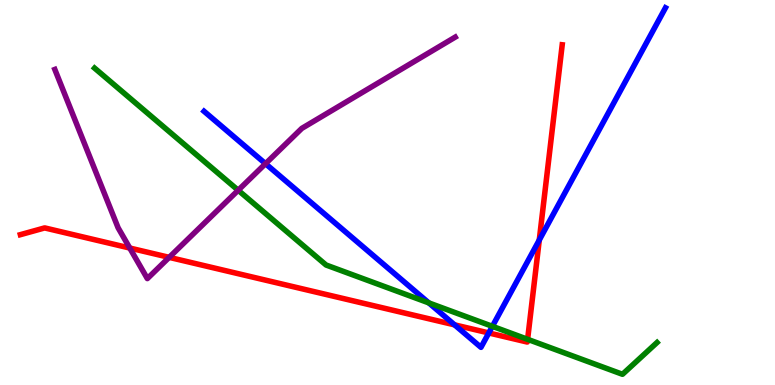[{'lines': ['blue', 'red'], 'intersections': [{'x': 5.87, 'y': 1.56}, {'x': 6.31, 'y': 1.35}, {'x': 6.96, 'y': 3.77}]}, {'lines': ['green', 'red'], 'intersections': [{'x': 6.81, 'y': 1.19}]}, {'lines': ['purple', 'red'], 'intersections': [{'x': 1.67, 'y': 3.56}, {'x': 2.18, 'y': 3.32}]}, {'lines': ['blue', 'green'], 'intersections': [{'x': 5.53, 'y': 2.13}, {'x': 6.35, 'y': 1.52}]}, {'lines': ['blue', 'purple'], 'intersections': [{'x': 3.43, 'y': 5.75}]}, {'lines': ['green', 'purple'], 'intersections': [{'x': 3.07, 'y': 5.06}]}]